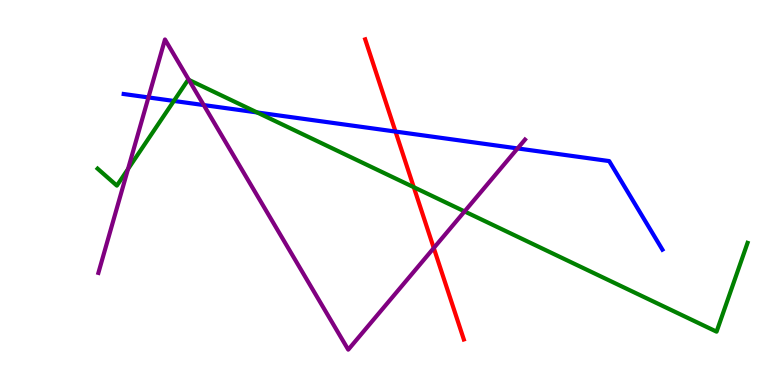[{'lines': ['blue', 'red'], 'intersections': [{'x': 5.1, 'y': 6.58}]}, {'lines': ['green', 'red'], 'intersections': [{'x': 5.34, 'y': 5.14}]}, {'lines': ['purple', 'red'], 'intersections': [{'x': 5.6, 'y': 3.56}]}, {'lines': ['blue', 'green'], 'intersections': [{'x': 2.24, 'y': 7.38}, {'x': 3.32, 'y': 7.08}]}, {'lines': ['blue', 'purple'], 'intersections': [{'x': 1.92, 'y': 7.47}, {'x': 2.63, 'y': 7.27}, {'x': 6.68, 'y': 6.14}]}, {'lines': ['green', 'purple'], 'intersections': [{'x': 1.65, 'y': 5.61}, {'x': 2.44, 'y': 7.93}, {'x': 5.99, 'y': 4.51}]}]